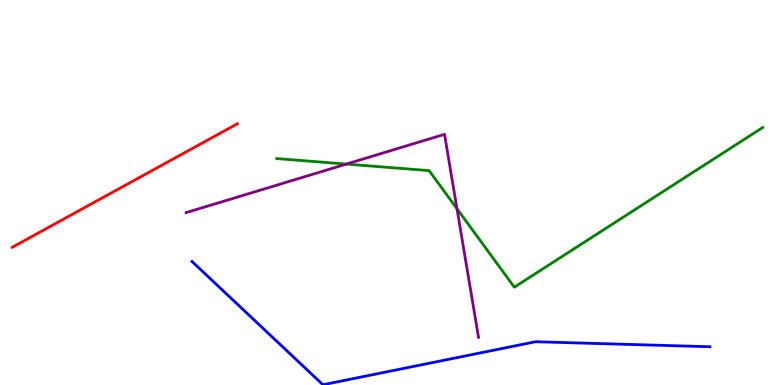[{'lines': ['blue', 'red'], 'intersections': []}, {'lines': ['green', 'red'], 'intersections': []}, {'lines': ['purple', 'red'], 'intersections': []}, {'lines': ['blue', 'green'], 'intersections': []}, {'lines': ['blue', 'purple'], 'intersections': []}, {'lines': ['green', 'purple'], 'intersections': [{'x': 4.47, 'y': 5.74}, {'x': 5.9, 'y': 4.58}]}]